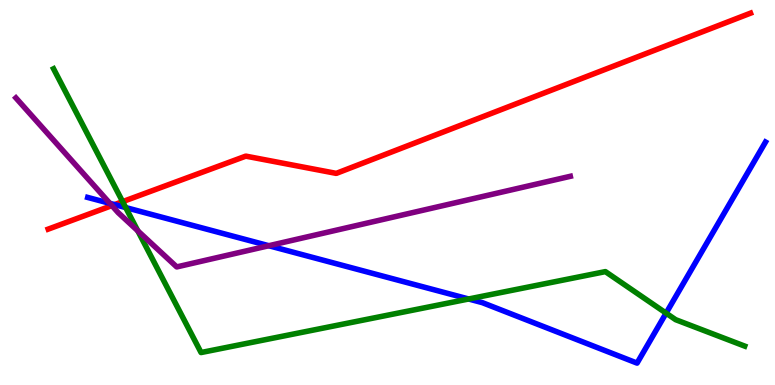[{'lines': ['blue', 'red'], 'intersections': [{'x': 1.48, 'y': 4.69}]}, {'lines': ['green', 'red'], 'intersections': [{'x': 1.58, 'y': 4.76}]}, {'lines': ['purple', 'red'], 'intersections': [{'x': 1.44, 'y': 4.66}]}, {'lines': ['blue', 'green'], 'intersections': [{'x': 1.62, 'y': 4.61}, {'x': 6.05, 'y': 2.23}, {'x': 8.59, 'y': 1.87}]}, {'lines': ['blue', 'purple'], 'intersections': [{'x': 1.42, 'y': 4.72}, {'x': 3.47, 'y': 3.62}]}, {'lines': ['green', 'purple'], 'intersections': [{'x': 1.78, 'y': 4.0}]}]